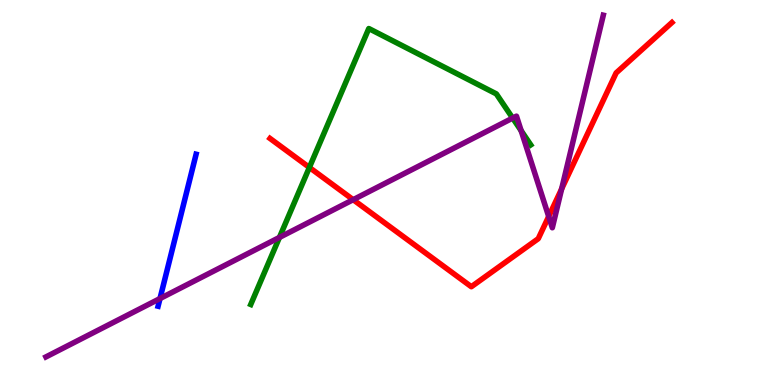[{'lines': ['blue', 'red'], 'intersections': []}, {'lines': ['green', 'red'], 'intersections': [{'x': 3.99, 'y': 5.65}]}, {'lines': ['purple', 'red'], 'intersections': [{'x': 4.56, 'y': 4.81}, {'x': 7.08, 'y': 4.38}, {'x': 7.25, 'y': 5.09}]}, {'lines': ['blue', 'green'], 'intersections': []}, {'lines': ['blue', 'purple'], 'intersections': [{'x': 2.06, 'y': 2.25}]}, {'lines': ['green', 'purple'], 'intersections': [{'x': 3.61, 'y': 3.83}, {'x': 6.61, 'y': 6.93}, {'x': 6.72, 'y': 6.61}]}]